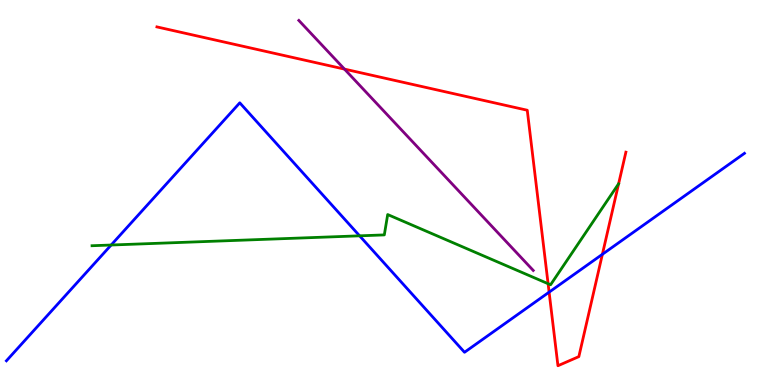[{'lines': ['blue', 'red'], 'intersections': [{'x': 7.09, 'y': 2.41}, {'x': 7.77, 'y': 3.39}]}, {'lines': ['green', 'red'], 'intersections': [{'x': 7.07, 'y': 2.63}]}, {'lines': ['purple', 'red'], 'intersections': [{'x': 4.44, 'y': 8.21}]}, {'lines': ['blue', 'green'], 'intersections': [{'x': 1.43, 'y': 3.64}, {'x': 4.64, 'y': 3.87}]}, {'lines': ['blue', 'purple'], 'intersections': []}, {'lines': ['green', 'purple'], 'intersections': []}]